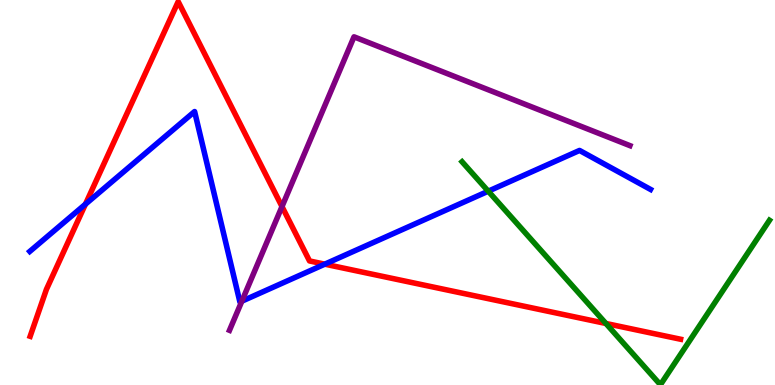[{'lines': ['blue', 'red'], 'intersections': [{'x': 1.1, 'y': 4.7}, {'x': 4.19, 'y': 3.14}]}, {'lines': ['green', 'red'], 'intersections': [{'x': 7.82, 'y': 1.6}]}, {'lines': ['purple', 'red'], 'intersections': [{'x': 3.64, 'y': 4.63}]}, {'lines': ['blue', 'green'], 'intersections': [{'x': 6.3, 'y': 5.03}]}, {'lines': ['blue', 'purple'], 'intersections': [{'x': 3.12, 'y': 2.18}]}, {'lines': ['green', 'purple'], 'intersections': []}]